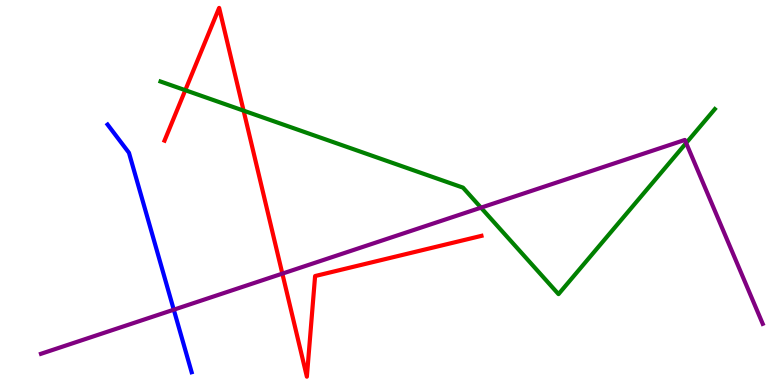[{'lines': ['blue', 'red'], 'intersections': []}, {'lines': ['green', 'red'], 'intersections': [{'x': 2.39, 'y': 7.66}, {'x': 3.14, 'y': 7.13}]}, {'lines': ['purple', 'red'], 'intersections': [{'x': 3.64, 'y': 2.89}]}, {'lines': ['blue', 'green'], 'intersections': []}, {'lines': ['blue', 'purple'], 'intersections': [{'x': 2.24, 'y': 1.96}]}, {'lines': ['green', 'purple'], 'intersections': [{'x': 6.21, 'y': 4.61}, {'x': 8.85, 'y': 6.28}]}]